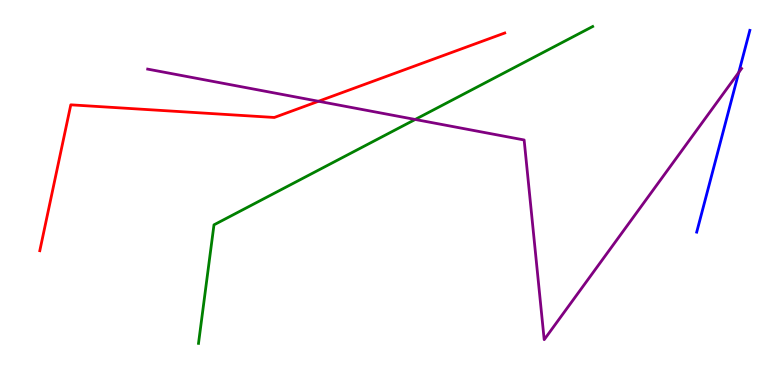[{'lines': ['blue', 'red'], 'intersections': []}, {'lines': ['green', 'red'], 'intersections': []}, {'lines': ['purple', 'red'], 'intersections': [{'x': 4.11, 'y': 7.37}]}, {'lines': ['blue', 'green'], 'intersections': []}, {'lines': ['blue', 'purple'], 'intersections': [{'x': 9.53, 'y': 8.12}]}, {'lines': ['green', 'purple'], 'intersections': [{'x': 5.36, 'y': 6.9}]}]